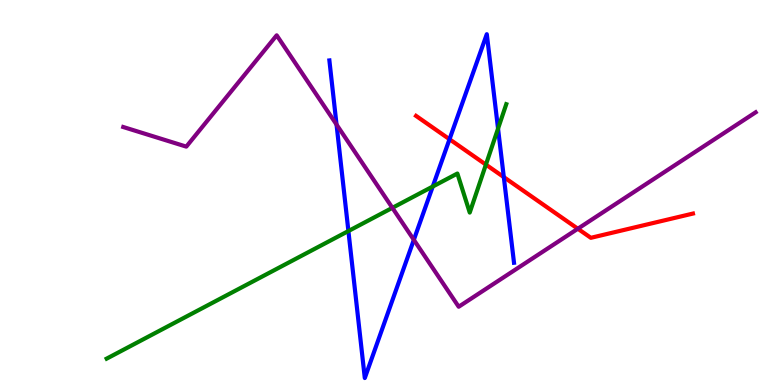[{'lines': ['blue', 'red'], 'intersections': [{'x': 5.8, 'y': 6.38}, {'x': 6.5, 'y': 5.4}]}, {'lines': ['green', 'red'], 'intersections': [{'x': 6.27, 'y': 5.72}]}, {'lines': ['purple', 'red'], 'intersections': [{'x': 7.46, 'y': 4.06}]}, {'lines': ['blue', 'green'], 'intersections': [{'x': 4.5, 'y': 4.0}, {'x': 5.58, 'y': 5.15}, {'x': 6.43, 'y': 6.66}]}, {'lines': ['blue', 'purple'], 'intersections': [{'x': 4.34, 'y': 6.76}, {'x': 5.34, 'y': 3.77}]}, {'lines': ['green', 'purple'], 'intersections': [{'x': 5.06, 'y': 4.6}]}]